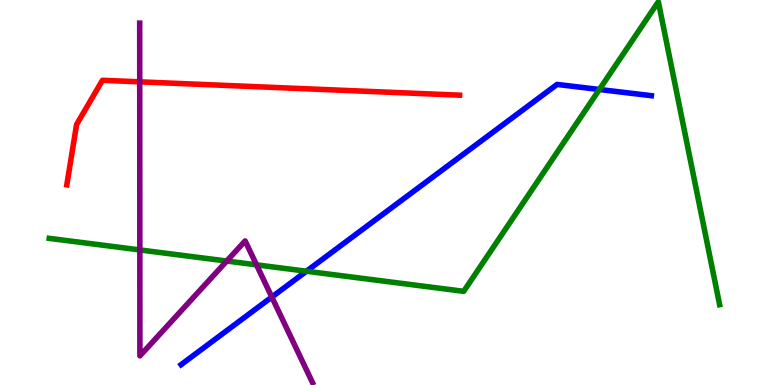[{'lines': ['blue', 'red'], 'intersections': []}, {'lines': ['green', 'red'], 'intersections': []}, {'lines': ['purple', 'red'], 'intersections': [{'x': 1.8, 'y': 7.87}]}, {'lines': ['blue', 'green'], 'intersections': [{'x': 3.95, 'y': 2.96}, {'x': 7.73, 'y': 7.68}]}, {'lines': ['blue', 'purple'], 'intersections': [{'x': 3.51, 'y': 2.28}]}, {'lines': ['green', 'purple'], 'intersections': [{'x': 1.8, 'y': 3.51}, {'x': 2.93, 'y': 3.22}, {'x': 3.31, 'y': 3.12}]}]